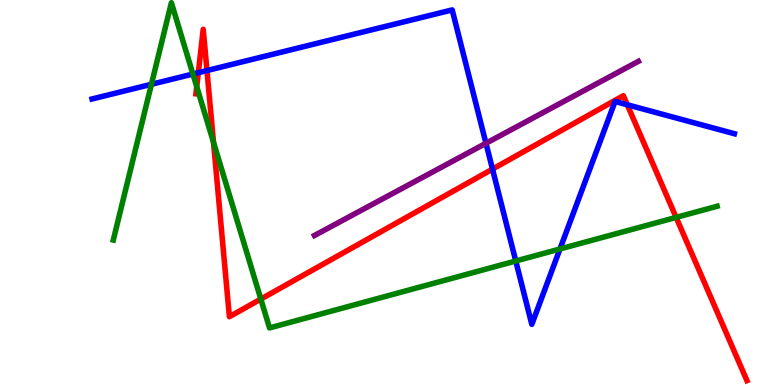[{'lines': ['blue', 'red'], 'intersections': [{'x': 2.56, 'y': 8.11}, {'x': 2.67, 'y': 8.17}, {'x': 6.35, 'y': 5.61}, {'x': 8.09, 'y': 7.28}]}, {'lines': ['green', 'red'], 'intersections': [{'x': 2.54, 'y': 7.75}, {'x': 2.75, 'y': 6.3}, {'x': 3.37, 'y': 2.23}, {'x': 8.72, 'y': 4.35}]}, {'lines': ['purple', 'red'], 'intersections': []}, {'lines': ['blue', 'green'], 'intersections': [{'x': 1.95, 'y': 7.81}, {'x': 2.49, 'y': 8.08}, {'x': 6.66, 'y': 3.22}, {'x': 7.23, 'y': 3.53}]}, {'lines': ['blue', 'purple'], 'intersections': [{'x': 6.27, 'y': 6.28}]}, {'lines': ['green', 'purple'], 'intersections': []}]